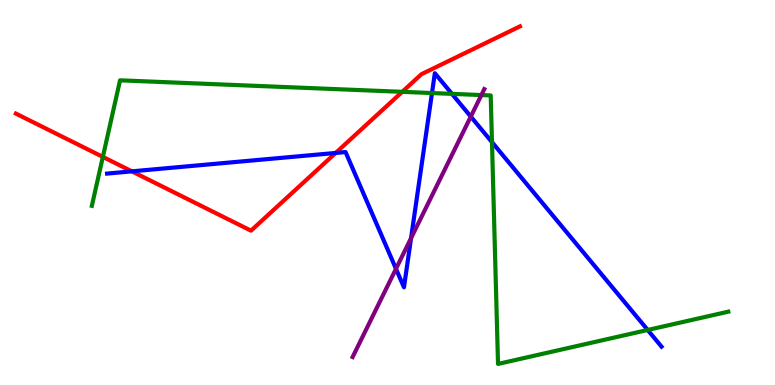[{'lines': ['blue', 'red'], 'intersections': [{'x': 1.7, 'y': 5.55}, {'x': 4.33, 'y': 6.03}]}, {'lines': ['green', 'red'], 'intersections': [{'x': 1.33, 'y': 5.92}, {'x': 5.19, 'y': 7.61}]}, {'lines': ['purple', 'red'], 'intersections': []}, {'lines': ['blue', 'green'], 'intersections': [{'x': 5.57, 'y': 7.58}, {'x': 5.83, 'y': 7.56}, {'x': 6.35, 'y': 6.31}, {'x': 8.36, 'y': 1.43}]}, {'lines': ['blue', 'purple'], 'intersections': [{'x': 5.11, 'y': 3.02}, {'x': 5.3, 'y': 3.81}, {'x': 6.07, 'y': 6.97}]}, {'lines': ['green', 'purple'], 'intersections': [{'x': 6.21, 'y': 7.53}]}]